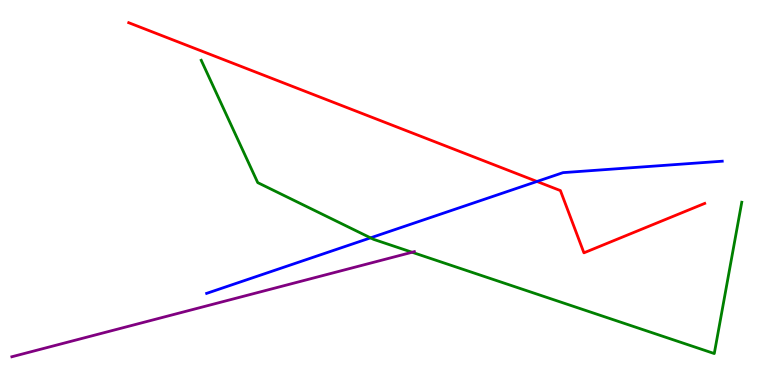[{'lines': ['blue', 'red'], 'intersections': [{'x': 6.93, 'y': 5.29}]}, {'lines': ['green', 'red'], 'intersections': []}, {'lines': ['purple', 'red'], 'intersections': []}, {'lines': ['blue', 'green'], 'intersections': [{'x': 4.78, 'y': 3.82}]}, {'lines': ['blue', 'purple'], 'intersections': []}, {'lines': ['green', 'purple'], 'intersections': [{'x': 5.32, 'y': 3.45}]}]